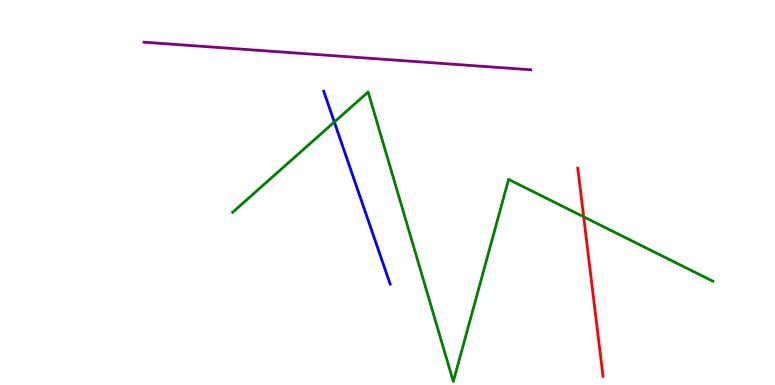[{'lines': ['blue', 'red'], 'intersections': []}, {'lines': ['green', 'red'], 'intersections': [{'x': 7.53, 'y': 4.37}]}, {'lines': ['purple', 'red'], 'intersections': []}, {'lines': ['blue', 'green'], 'intersections': [{'x': 4.31, 'y': 6.83}]}, {'lines': ['blue', 'purple'], 'intersections': []}, {'lines': ['green', 'purple'], 'intersections': []}]